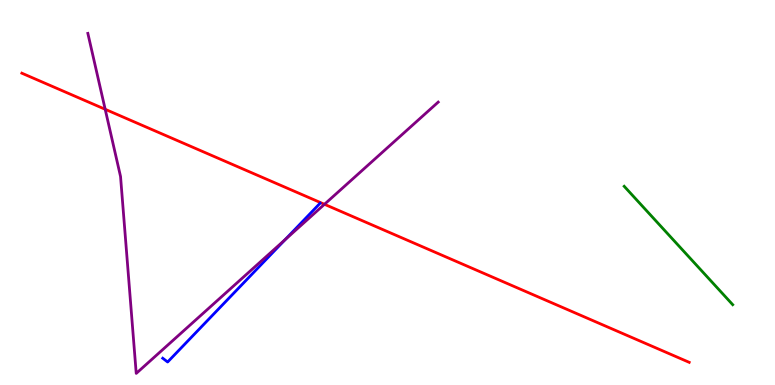[{'lines': ['blue', 'red'], 'intersections': []}, {'lines': ['green', 'red'], 'intersections': []}, {'lines': ['purple', 'red'], 'intersections': [{'x': 1.36, 'y': 7.16}, {'x': 4.19, 'y': 4.69}]}, {'lines': ['blue', 'green'], 'intersections': []}, {'lines': ['blue', 'purple'], 'intersections': [{'x': 3.68, 'y': 3.78}]}, {'lines': ['green', 'purple'], 'intersections': []}]